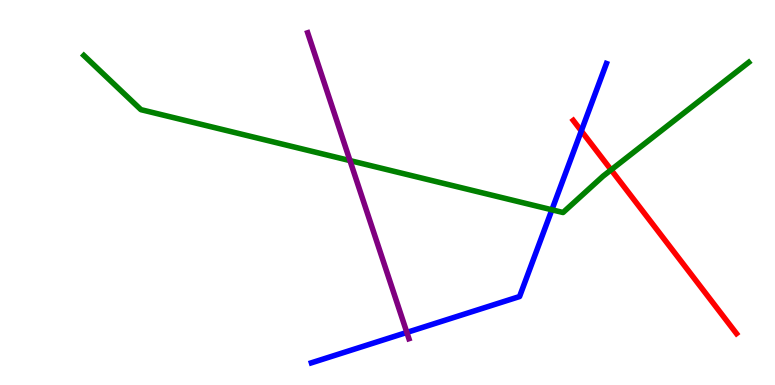[{'lines': ['blue', 'red'], 'intersections': [{'x': 7.5, 'y': 6.6}]}, {'lines': ['green', 'red'], 'intersections': [{'x': 7.89, 'y': 5.59}]}, {'lines': ['purple', 'red'], 'intersections': []}, {'lines': ['blue', 'green'], 'intersections': [{'x': 7.12, 'y': 4.55}]}, {'lines': ['blue', 'purple'], 'intersections': [{'x': 5.25, 'y': 1.37}]}, {'lines': ['green', 'purple'], 'intersections': [{'x': 4.52, 'y': 5.83}]}]